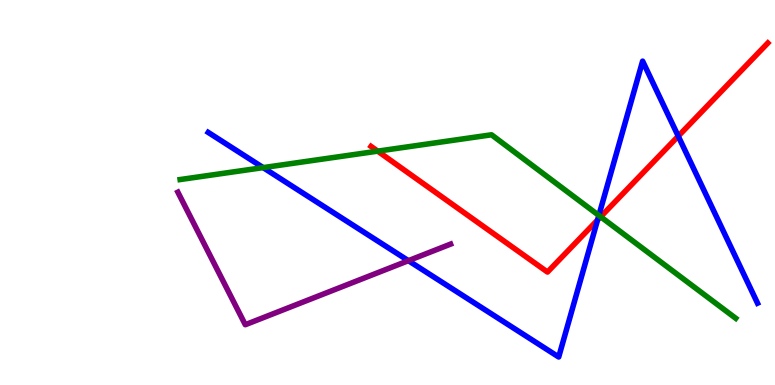[{'lines': ['blue', 'red'], 'intersections': [{'x': 7.71, 'y': 4.29}, {'x': 8.75, 'y': 6.46}]}, {'lines': ['green', 'red'], 'intersections': [{'x': 4.87, 'y': 6.07}, {'x': 7.75, 'y': 4.37}]}, {'lines': ['purple', 'red'], 'intersections': []}, {'lines': ['blue', 'green'], 'intersections': [{'x': 3.4, 'y': 5.65}, {'x': 7.73, 'y': 4.4}]}, {'lines': ['blue', 'purple'], 'intersections': [{'x': 5.27, 'y': 3.23}]}, {'lines': ['green', 'purple'], 'intersections': []}]